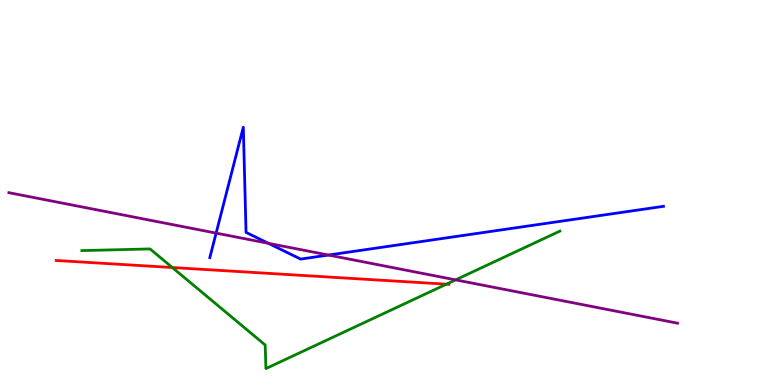[{'lines': ['blue', 'red'], 'intersections': []}, {'lines': ['green', 'red'], 'intersections': [{'x': 2.22, 'y': 3.05}, {'x': 5.76, 'y': 2.62}]}, {'lines': ['purple', 'red'], 'intersections': []}, {'lines': ['blue', 'green'], 'intersections': []}, {'lines': ['blue', 'purple'], 'intersections': [{'x': 2.79, 'y': 3.94}, {'x': 3.46, 'y': 3.68}, {'x': 4.24, 'y': 3.38}]}, {'lines': ['green', 'purple'], 'intersections': [{'x': 5.88, 'y': 2.73}]}]